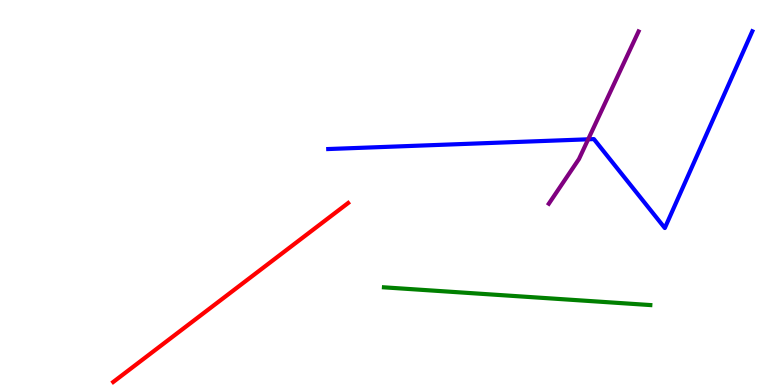[{'lines': ['blue', 'red'], 'intersections': []}, {'lines': ['green', 'red'], 'intersections': []}, {'lines': ['purple', 'red'], 'intersections': []}, {'lines': ['blue', 'green'], 'intersections': []}, {'lines': ['blue', 'purple'], 'intersections': [{'x': 7.59, 'y': 6.38}]}, {'lines': ['green', 'purple'], 'intersections': []}]